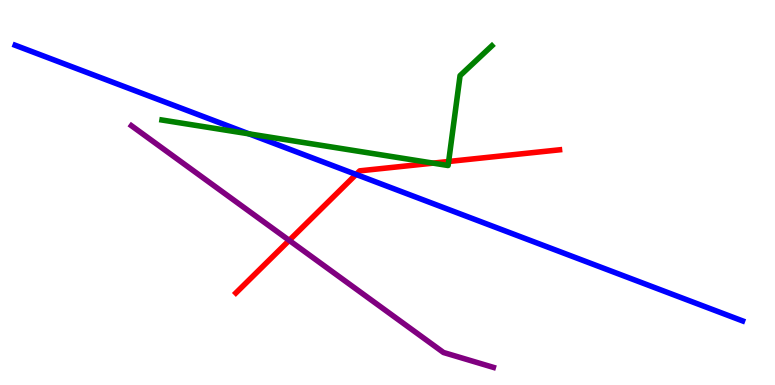[{'lines': ['blue', 'red'], 'intersections': [{'x': 4.59, 'y': 5.47}]}, {'lines': ['green', 'red'], 'intersections': [{'x': 5.59, 'y': 5.76}, {'x': 5.79, 'y': 5.81}]}, {'lines': ['purple', 'red'], 'intersections': [{'x': 3.73, 'y': 3.76}]}, {'lines': ['blue', 'green'], 'intersections': [{'x': 3.21, 'y': 6.52}]}, {'lines': ['blue', 'purple'], 'intersections': []}, {'lines': ['green', 'purple'], 'intersections': []}]